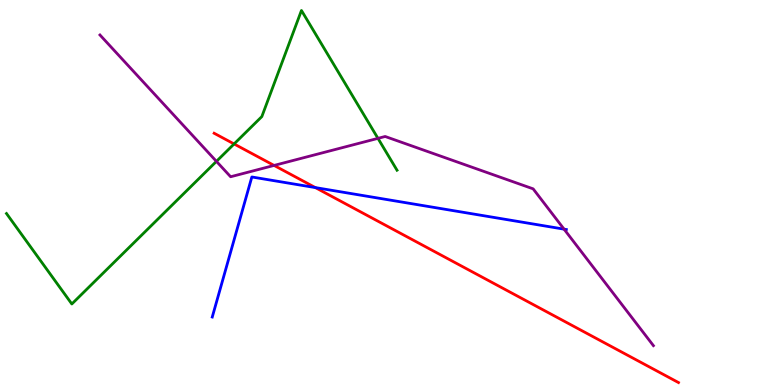[{'lines': ['blue', 'red'], 'intersections': [{'x': 4.07, 'y': 5.13}]}, {'lines': ['green', 'red'], 'intersections': [{'x': 3.02, 'y': 6.26}]}, {'lines': ['purple', 'red'], 'intersections': [{'x': 3.54, 'y': 5.7}]}, {'lines': ['blue', 'green'], 'intersections': []}, {'lines': ['blue', 'purple'], 'intersections': [{'x': 7.28, 'y': 4.05}]}, {'lines': ['green', 'purple'], 'intersections': [{'x': 2.79, 'y': 5.81}, {'x': 4.88, 'y': 6.41}]}]